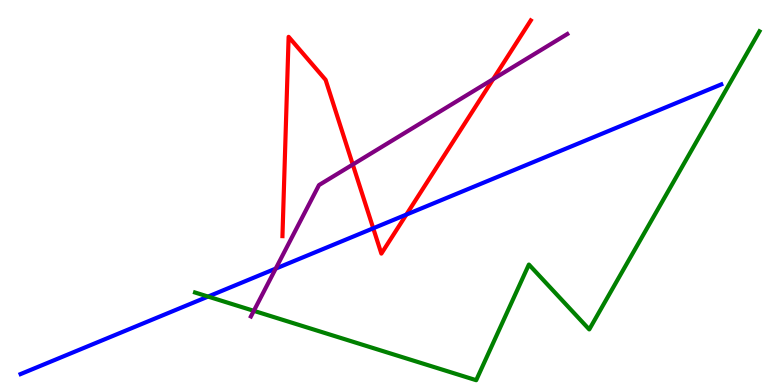[{'lines': ['blue', 'red'], 'intersections': [{'x': 4.82, 'y': 4.07}, {'x': 5.24, 'y': 4.43}]}, {'lines': ['green', 'red'], 'intersections': []}, {'lines': ['purple', 'red'], 'intersections': [{'x': 4.55, 'y': 5.73}, {'x': 6.36, 'y': 7.94}]}, {'lines': ['blue', 'green'], 'intersections': [{'x': 2.68, 'y': 2.3}]}, {'lines': ['blue', 'purple'], 'intersections': [{'x': 3.56, 'y': 3.02}]}, {'lines': ['green', 'purple'], 'intersections': [{'x': 3.28, 'y': 1.93}]}]